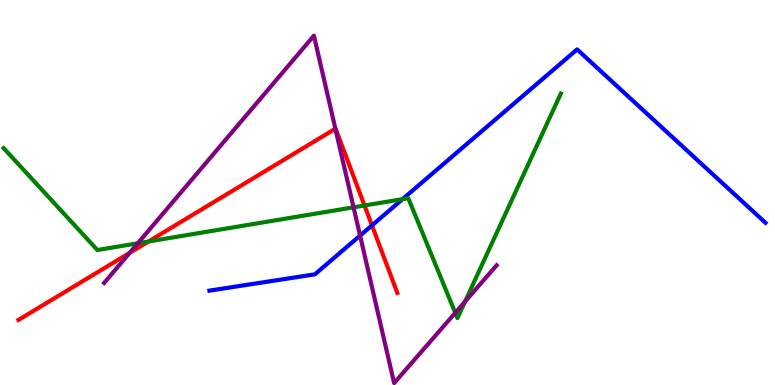[{'lines': ['blue', 'red'], 'intersections': [{'x': 4.8, 'y': 4.15}]}, {'lines': ['green', 'red'], 'intersections': [{'x': 1.92, 'y': 3.73}, {'x': 4.7, 'y': 4.66}]}, {'lines': ['purple', 'red'], 'intersections': [{'x': 1.67, 'y': 3.43}, {'x': 4.33, 'y': 6.66}]}, {'lines': ['blue', 'green'], 'intersections': [{'x': 5.19, 'y': 4.83}]}, {'lines': ['blue', 'purple'], 'intersections': [{'x': 4.65, 'y': 3.88}]}, {'lines': ['green', 'purple'], 'intersections': [{'x': 1.78, 'y': 3.68}, {'x': 4.56, 'y': 4.62}, {'x': 5.87, 'y': 1.87}, {'x': 6.0, 'y': 2.17}]}]